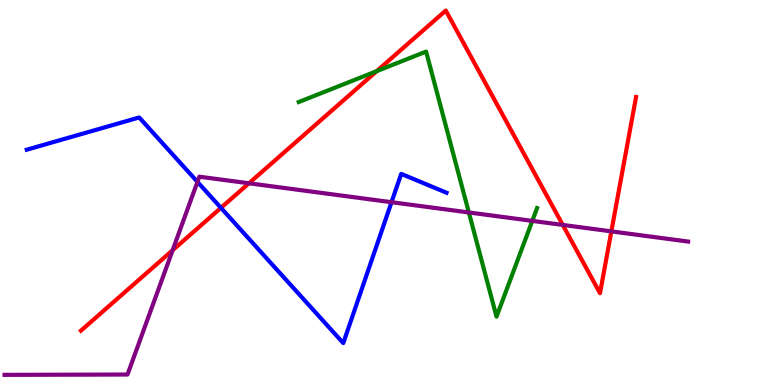[{'lines': ['blue', 'red'], 'intersections': [{'x': 2.85, 'y': 4.6}]}, {'lines': ['green', 'red'], 'intersections': [{'x': 4.86, 'y': 8.15}]}, {'lines': ['purple', 'red'], 'intersections': [{'x': 2.23, 'y': 3.5}, {'x': 3.21, 'y': 5.24}, {'x': 7.26, 'y': 4.16}, {'x': 7.89, 'y': 3.99}]}, {'lines': ['blue', 'green'], 'intersections': []}, {'lines': ['blue', 'purple'], 'intersections': [{'x': 2.55, 'y': 5.28}, {'x': 5.05, 'y': 4.75}]}, {'lines': ['green', 'purple'], 'intersections': [{'x': 6.05, 'y': 4.48}, {'x': 6.87, 'y': 4.26}]}]